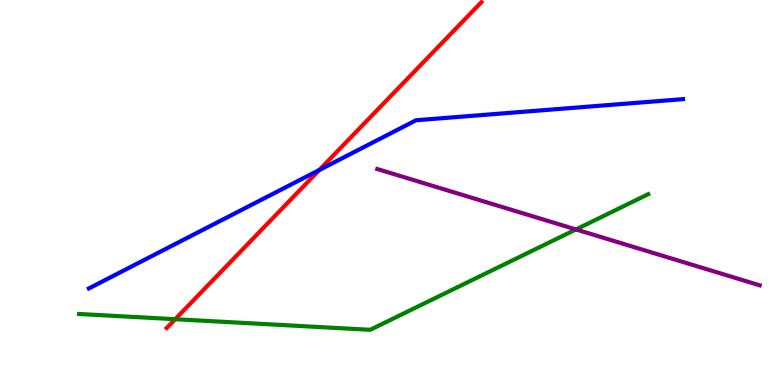[{'lines': ['blue', 'red'], 'intersections': [{'x': 4.12, 'y': 5.59}]}, {'lines': ['green', 'red'], 'intersections': [{'x': 2.26, 'y': 1.71}]}, {'lines': ['purple', 'red'], 'intersections': []}, {'lines': ['blue', 'green'], 'intersections': []}, {'lines': ['blue', 'purple'], 'intersections': []}, {'lines': ['green', 'purple'], 'intersections': [{'x': 7.43, 'y': 4.04}]}]